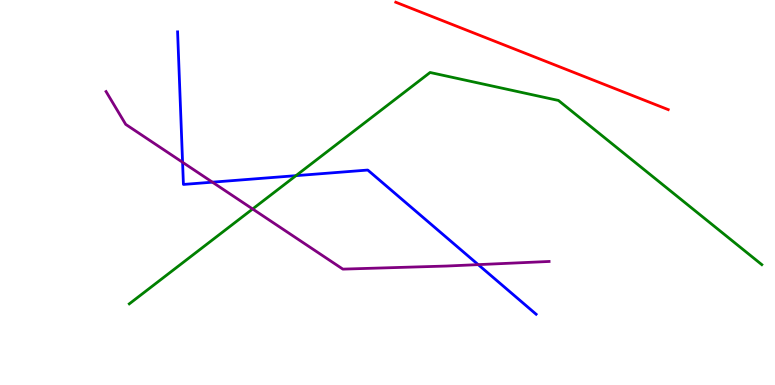[{'lines': ['blue', 'red'], 'intersections': []}, {'lines': ['green', 'red'], 'intersections': []}, {'lines': ['purple', 'red'], 'intersections': []}, {'lines': ['blue', 'green'], 'intersections': [{'x': 3.82, 'y': 5.44}]}, {'lines': ['blue', 'purple'], 'intersections': [{'x': 2.36, 'y': 5.78}, {'x': 2.74, 'y': 5.27}, {'x': 6.17, 'y': 3.13}]}, {'lines': ['green', 'purple'], 'intersections': [{'x': 3.26, 'y': 4.57}]}]